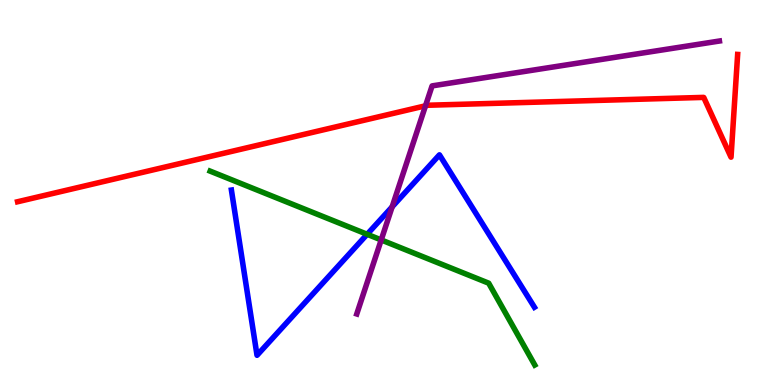[{'lines': ['blue', 'red'], 'intersections': []}, {'lines': ['green', 'red'], 'intersections': []}, {'lines': ['purple', 'red'], 'intersections': [{'x': 5.49, 'y': 7.25}]}, {'lines': ['blue', 'green'], 'intersections': [{'x': 4.74, 'y': 3.91}]}, {'lines': ['blue', 'purple'], 'intersections': [{'x': 5.06, 'y': 4.63}]}, {'lines': ['green', 'purple'], 'intersections': [{'x': 4.92, 'y': 3.77}]}]